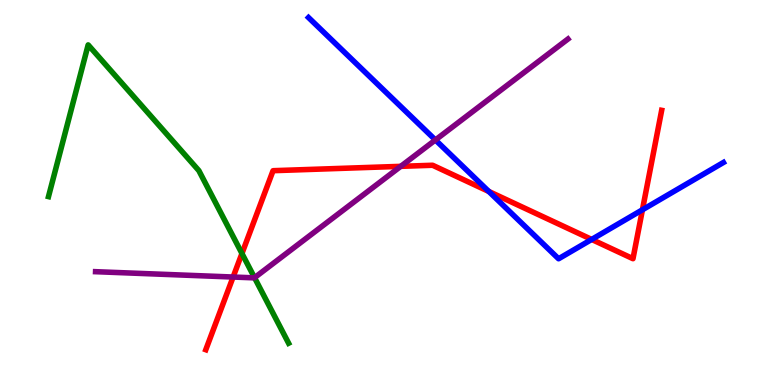[{'lines': ['blue', 'red'], 'intersections': [{'x': 6.31, 'y': 5.03}, {'x': 7.63, 'y': 3.78}, {'x': 8.29, 'y': 4.55}]}, {'lines': ['green', 'red'], 'intersections': [{'x': 3.12, 'y': 3.42}]}, {'lines': ['purple', 'red'], 'intersections': [{'x': 3.01, 'y': 2.8}, {'x': 5.17, 'y': 5.68}]}, {'lines': ['blue', 'green'], 'intersections': []}, {'lines': ['blue', 'purple'], 'intersections': [{'x': 5.62, 'y': 6.36}]}, {'lines': ['green', 'purple'], 'intersections': [{'x': 3.28, 'y': 2.79}]}]